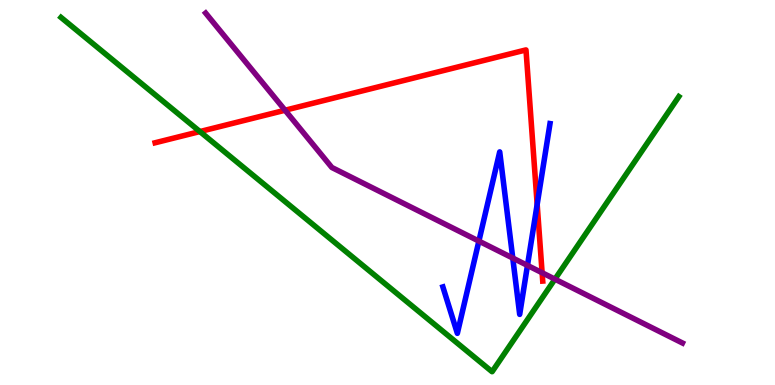[{'lines': ['blue', 'red'], 'intersections': [{'x': 6.93, 'y': 4.69}]}, {'lines': ['green', 'red'], 'intersections': [{'x': 2.58, 'y': 6.58}]}, {'lines': ['purple', 'red'], 'intersections': [{'x': 3.68, 'y': 7.14}, {'x': 7.0, 'y': 2.92}]}, {'lines': ['blue', 'green'], 'intersections': []}, {'lines': ['blue', 'purple'], 'intersections': [{'x': 6.18, 'y': 3.74}, {'x': 6.62, 'y': 3.3}, {'x': 6.81, 'y': 3.11}]}, {'lines': ['green', 'purple'], 'intersections': [{'x': 7.16, 'y': 2.75}]}]